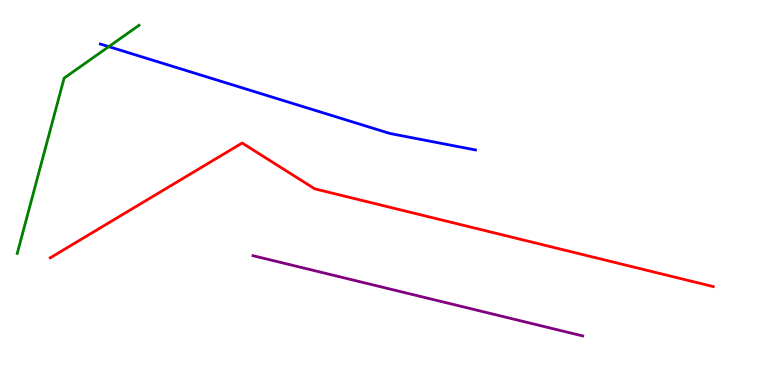[{'lines': ['blue', 'red'], 'intersections': []}, {'lines': ['green', 'red'], 'intersections': []}, {'lines': ['purple', 'red'], 'intersections': []}, {'lines': ['blue', 'green'], 'intersections': [{'x': 1.4, 'y': 8.79}]}, {'lines': ['blue', 'purple'], 'intersections': []}, {'lines': ['green', 'purple'], 'intersections': []}]